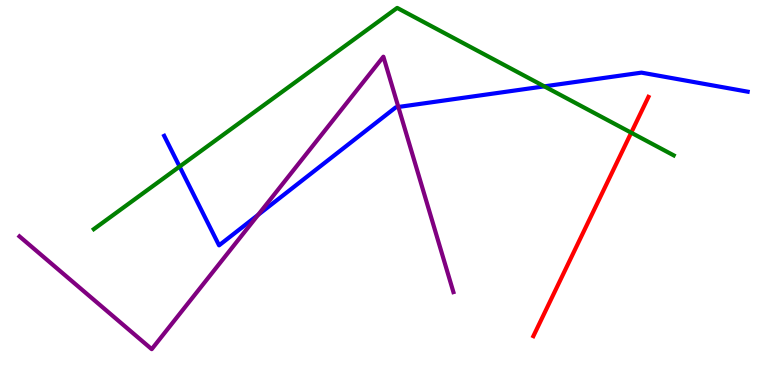[{'lines': ['blue', 'red'], 'intersections': []}, {'lines': ['green', 'red'], 'intersections': [{'x': 8.14, 'y': 6.55}]}, {'lines': ['purple', 'red'], 'intersections': []}, {'lines': ['blue', 'green'], 'intersections': [{'x': 2.32, 'y': 5.67}, {'x': 7.02, 'y': 7.76}]}, {'lines': ['blue', 'purple'], 'intersections': [{'x': 3.33, 'y': 4.42}, {'x': 5.14, 'y': 7.22}]}, {'lines': ['green', 'purple'], 'intersections': []}]